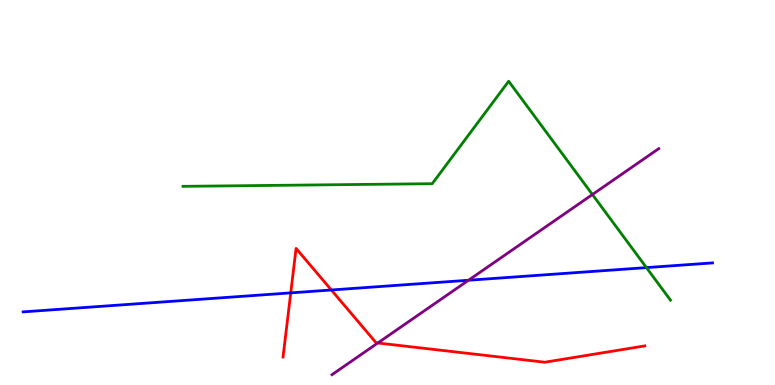[{'lines': ['blue', 'red'], 'intersections': [{'x': 3.75, 'y': 2.39}, {'x': 4.28, 'y': 2.47}]}, {'lines': ['green', 'red'], 'intersections': []}, {'lines': ['purple', 'red'], 'intersections': [{'x': 4.87, 'y': 1.09}]}, {'lines': ['blue', 'green'], 'intersections': [{'x': 8.34, 'y': 3.05}]}, {'lines': ['blue', 'purple'], 'intersections': [{'x': 6.05, 'y': 2.72}]}, {'lines': ['green', 'purple'], 'intersections': [{'x': 7.64, 'y': 4.95}]}]